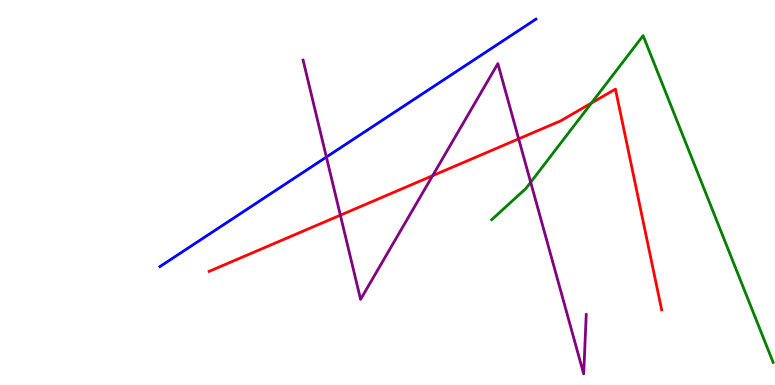[{'lines': ['blue', 'red'], 'intersections': []}, {'lines': ['green', 'red'], 'intersections': [{'x': 7.63, 'y': 7.32}]}, {'lines': ['purple', 'red'], 'intersections': [{'x': 4.39, 'y': 4.41}, {'x': 5.58, 'y': 5.44}, {'x': 6.69, 'y': 6.39}]}, {'lines': ['blue', 'green'], 'intersections': []}, {'lines': ['blue', 'purple'], 'intersections': [{'x': 4.21, 'y': 5.92}]}, {'lines': ['green', 'purple'], 'intersections': [{'x': 6.85, 'y': 5.27}]}]